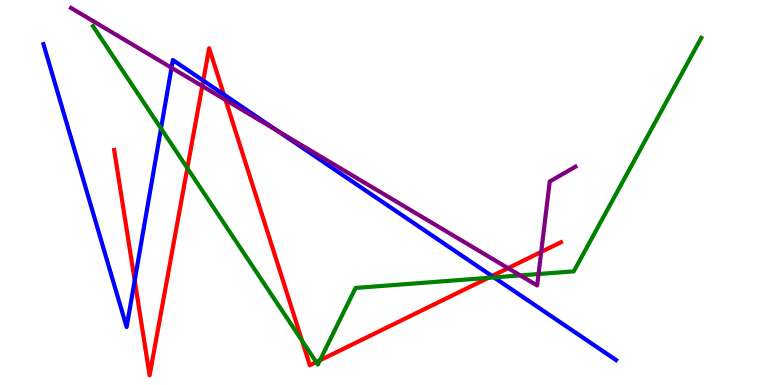[{'lines': ['blue', 'red'], 'intersections': [{'x': 1.74, 'y': 2.72}, {'x': 2.62, 'y': 7.91}, {'x': 2.89, 'y': 7.54}, {'x': 6.35, 'y': 2.83}]}, {'lines': ['green', 'red'], 'intersections': [{'x': 2.42, 'y': 5.63}, {'x': 3.9, 'y': 1.15}, {'x': 4.08, 'y': 0.594}, {'x': 4.13, 'y': 0.641}, {'x': 6.3, 'y': 2.78}]}, {'lines': ['purple', 'red'], 'intersections': [{'x': 2.61, 'y': 7.76}, {'x': 2.91, 'y': 7.4}, {'x': 6.56, 'y': 3.04}, {'x': 6.98, 'y': 3.46}]}, {'lines': ['blue', 'green'], 'intersections': [{'x': 2.08, 'y': 6.66}, {'x': 6.37, 'y': 2.79}]}, {'lines': ['blue', 'purple'], 'intersections': [{'x': 2.21, 'y': 8.24}, {'x': 3.58, 'y': 6.6}]}, {'lines': ['green', 'purple'], 'intersections': [{'x': 6.71, 'y': 2.85}, {'x': 6.95, 'y': 2.88}]}]